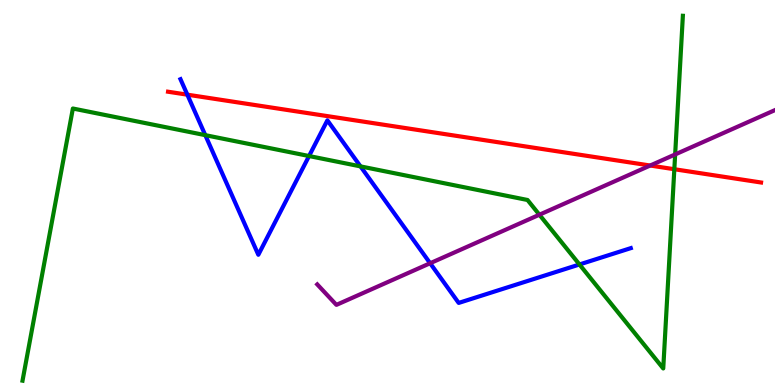[{'lines': ['blue', 'red'], 'intersections': [{'x': 2.42, 'y': 7.54}]}, {'lines': ['green', 'red'], 'intersections': [{'x': 8.7, 'y': 5.6}]}, {'lines': ['purple', 'red'], 'intersections': [{'x': 8.39, 'y': 5.7}]}, {'lines': ['blue', 'green'], 'intersections': [{'x': 2.65, 'y': 6.49}, {'x': 3.99, 'y': 5.95}, {'x': 4.65, 'y': 5.68}, {'x': 7.48, 'y': 3.13}]}, {'lines': ['blue', 'purple'], 'intersections': [{'x': 5.55, 'y': 3.16}]}, {'lines': ['green', 'purple'], 'intersections': [{'x': 6.96, 'y': 4.42}, {'x': 8.71, 'y': 5.99}]}]